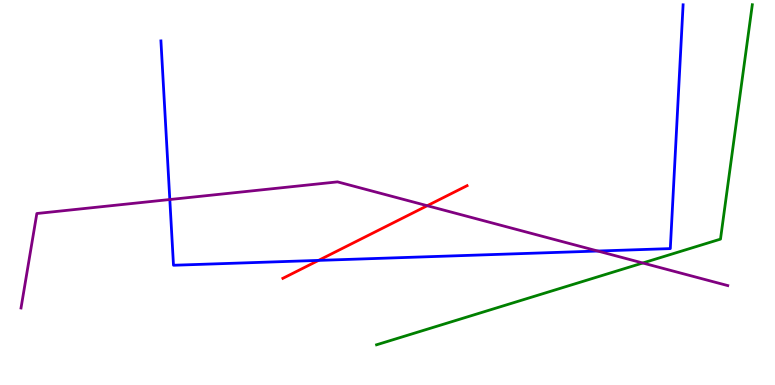[{'lines': ['blue', 'red'], 'intersections': [{'x': 4.11, 'y': 3.24}]}, {'lines': ['green', 'red'], 'intersections': []}, {'lines': ['purple', 'red'], 'intersections': [{'x': 5.51, 'y': 4.66}]}, {'lines': ['blue', 'green'], 'intersections': []}, {'lines': ['blue', 'purple'], 'intersections': [{'x': 2.19, 'y': 4.82}, {'x': 7.71, 'y': 3.48}]}, {'lines': ['green', 'purple'], 'intersections': [{'x': 8.29, 'y': 3.17}]}]